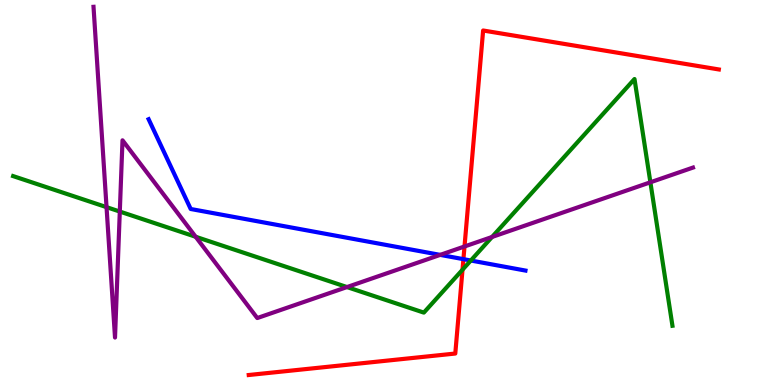[{'lines': ['blue', 'red'], 'intersections': [{'x': 5.98, 'y': 3.27}]}, {'lines': ['green', 'red'], 'intersections': [{'x': 5.97, 'y': 2.99}]}, {'lines': ['purple', 'red'], 'intersections': [{'x': 5.99, 'y': 3.6}]}, {'lines': ['blue', 'green'], 'intersections': [{'x': 6.08, 'y': 3.23}]}, {'lines': ['blue', 'purple'], 'intersections': [{'x': 5.68, 'y': 3.38}]}, {'lines': ['green', 'purple'], 'intersections': [{'x': 1.37, 'y': 4.62}, {'x': 1.55, 'y': 4.51}, {'x': 2.52, 'y': 3.85}, {'x': 4.48, 'y': 2.54}, {'x': 6.35, 'y': 3.84}, {'x': 8.39, 'y': 5.27}]}]